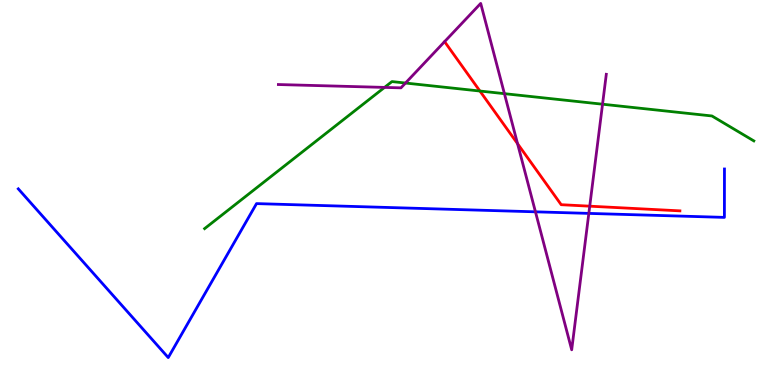[{'lines': ['blue', 'red'], 'intersections': []}, {'lines': ['green', 'red'], 'intersections': [{'x': 6.19, 'y': 7.64}]}, {'lines': ['purple', 'red'], 'intersections': [{'x': 6.68, 'y': 6.27}, {'x': 7.61, 'y': 4.64}]}, {'lines': ['blue', 'green'], 'intersections': []}, {'lines': ['blue', 'purple'], 'intersections': [{'x': 6.91, 'y': 4.5}, {'x': 7.6, 'y': 4.46}]}, {'lines': ['green', 'purple'], 'intersections': [{'x': 4.96, 'y': 7.73}, {'x': 5.23, 'y': 7.84}, {'x': 6.51, 'y': 7.57}, {'x': 7.77, 'y': 7.29}]}]